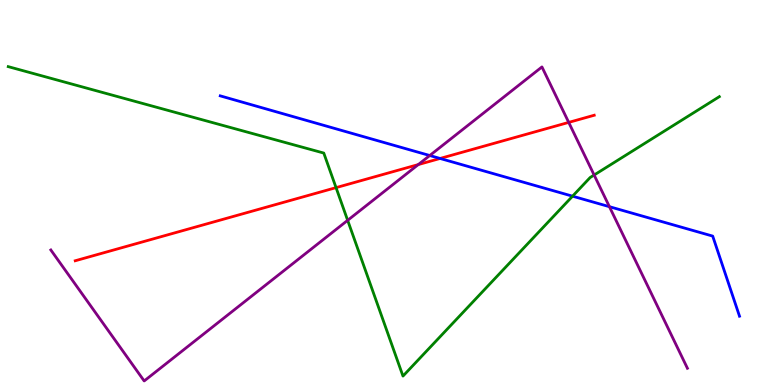[{'lines': ['blue', 'red'], 'intersections': [{'x': 5.68, 'y': 5.88}]}, {'lines': ['green', 'red'], 'intersections': [{'x': 4.34, 'y': 5.13}]}, {'lines': ['purple', 'red'], 'intersections': [{'x': 5.4, 'y': 5.73}, {'x': 7.34, 'y': 6.82}]}, {'lines': ['blue', 'green'], 'intersections': [{'x': 7.39, 'y': 4.9}]}, {'lines': ['blue', 'purple'], 'intersections': [{'x': 5.55, 'y': 5.96}, {'x': 7.86, 'y': 4.63}]}, {'lines': ['green', 'purple'], 'intersections': [{'x': 4.49, 'y': 4.28}, {'x': 7.67, 'y': 5.45}]}]